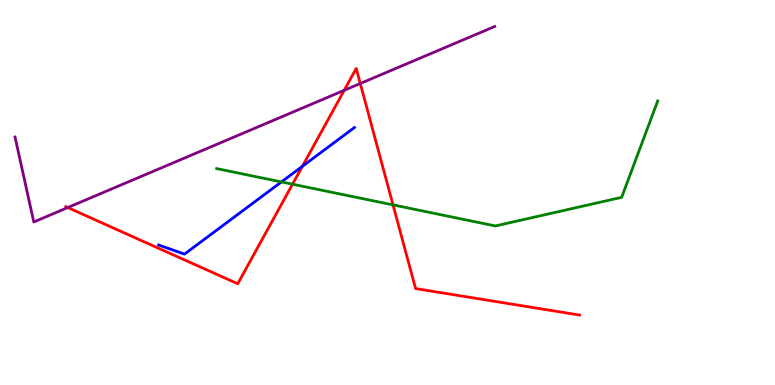[{'lines': ['blue', 'red'], 'intersections': [{'x': 3.9, 'y': 5.68}]}, {'lines': ['green', 'red'], 'intersections': [{'x': 3.77, 'y': 5.22}, {'x': 5.07, 'y': 4.68}]}, {'lines': ['purple', 'red'], 'intersections': [{'x': 0.874, 'y': 4.61}, {'x': 4.44, 'y': 7.65}, {'x': 4.65, 'y': 7.83}]}, {'lines': ['blue', 'green'], 'intersections': [{'x': 3.63, 'y': 5.27}]}, {'lines': ['blue', 'purple'], 'intersections': []}, {'lines': ['green', 'purple'], 'intersections': []}]